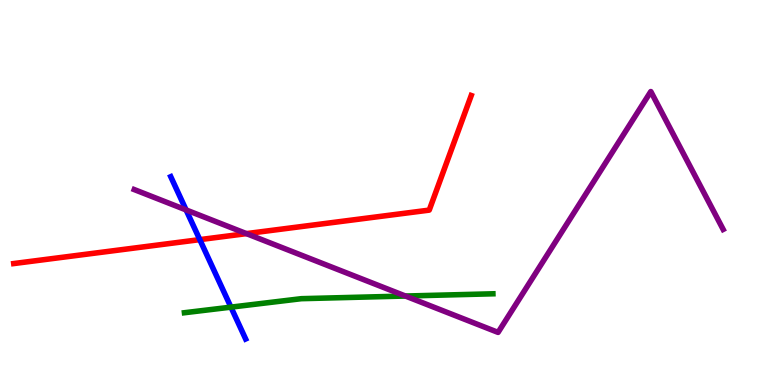[{'lines': ['blue', 'red'], 'intersections': [{'x': 2.58, 'y': 3.78}]}, {'lines': ['green', 'red'], 'intersections': []}, {'lines': ['purple', 'red'], 'intersections': [{'x': 3.18, 'y': 3.93}]}, {'lines': ['blue', 'green'], 'intersections': [{'x': 2.98, 'y': 2.02}]}, {'lines': ['blue', 'purple'], 'intersections': [{'x': 2.4, 'y': 4.55}]}, {'lines': ['green', 'purple'], 'intersections': [{'x': 5.23, 'y': 2.31}]}]